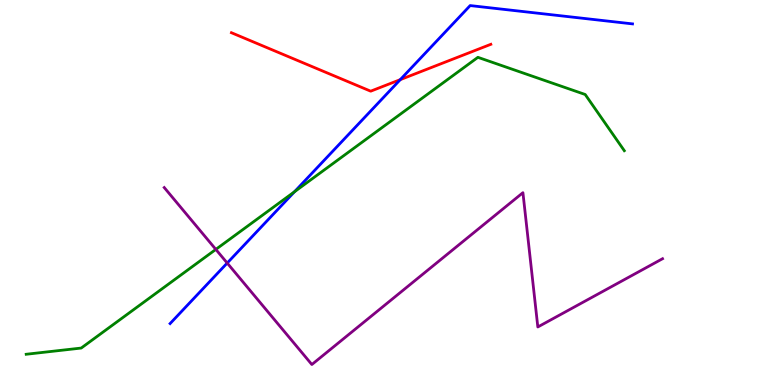[{'lines': ['blue', 'red'], 'intersections': [{'x': 5.16, 'y': 7.93}]}, {'lines': ['green', 'red'], 'intersections': []}, {'lines': ['purple', 'red'], 'intersections': []}, {'lines': ['blue', 'green'], 'intersections': [{'x': 3.8, 'y': 5.02}]}, {'lines': ['blue', 'purple'], 'intersections': [{'x': 2.93, 'y': 3.17}]}, {'lines': ['green', 'purple'], 'intersections': [{'x': 2.78, 'y': 3.52}]}]